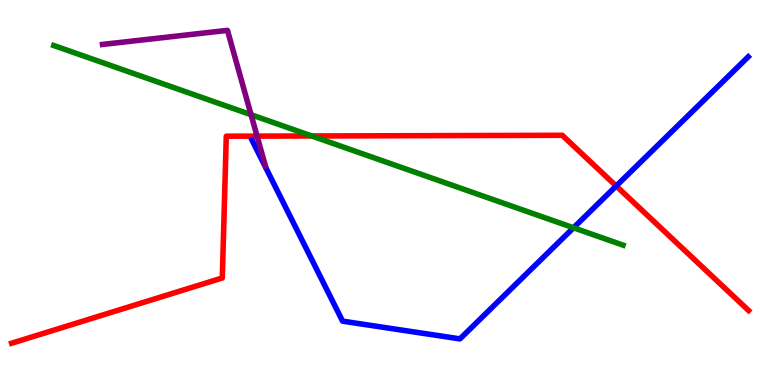[{'lines': ['blue', 'red'], 'intersections': [{'x': 7.95, 'y': 5.17}]}, {'lines': ['green', 'red'], 'intersections': [{'x': 4.02, 'y': 6.47}]}, {'lines': ['purple', 'red'], 'intersections': [{'x': 3.32, 'y': 6.46}]}, {'lines': ['blue', 'green'], 'intersections': [{'x': 7.4, 'y': 4.08}]}, {'lines': ['blue', 'purple'], 'intersections': []}, {'lines': ['green', 'purple'], 'intersections': [{'x': 3.24, 'y': 7.02}]}]